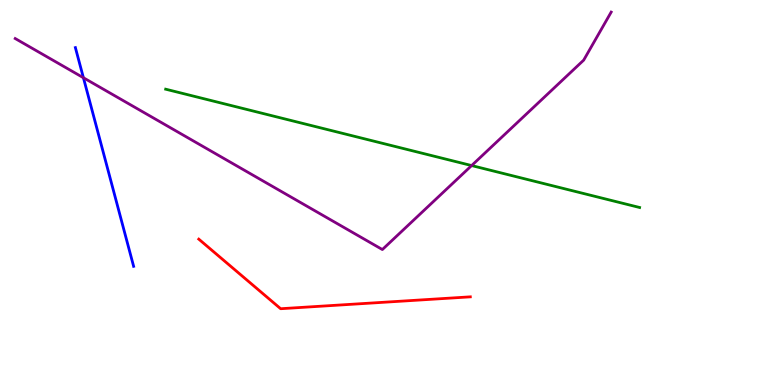[{'lines': ['blue', 'red'], 'intersections': []}, {'lines': ['green', 'red'], 'intersections': []}, {'lines': ['purple', 'red'], 'intersections': []}, {'lines': ['blue', 'green'], 'intersections': []}, {'lines': ['blue', 'purple'], 'intersections': [{'x': 1.08, 'y': 7.98}]}, {'lines': ['green', 'purple'], 'intersections': [{'x': 6.09, 'y': 5.7}]}]